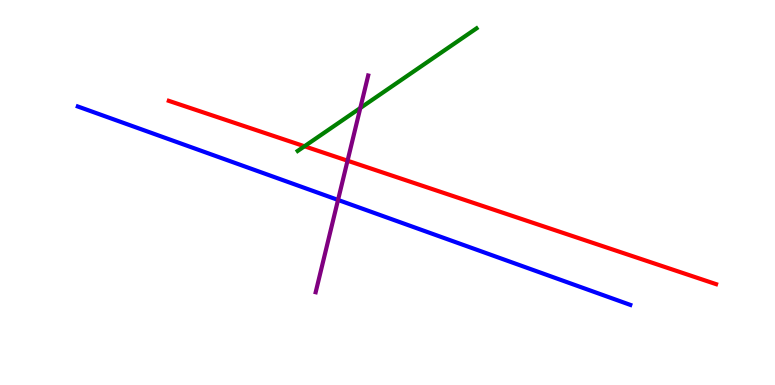[{'lines': ['blue', 'red'], 'intersections': []}, {'lines': ['green', 'red'], 'intersections': [{'x': 3.93, 'y': 6.2}]}, {'lines': ['purple', 'red'], 'intersections': [{'x': 4.48, 'y': 5.83}]}, {'lines': ['blue', 'green'], 'intersections': []}, {'lines': ['blue', 'purple'], 'intersections': [{'x': 4.36, 'y': 4.81}]}, {'lines': ['green', 'purple'], 'intersections': [{'x': 4.65, 'y': 7.19}]}]